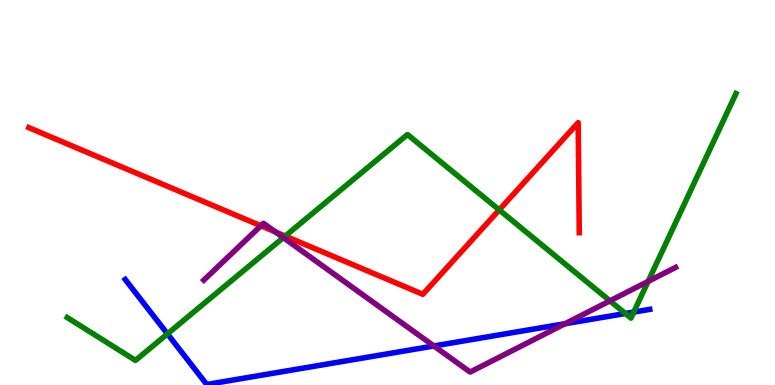[{'lines': ['blue', 'red'], 'intersections': []}, {'lines': ['green', 'red'], 'intersections': [{'x': 3.68, 'y': 3.87}, {'x': 6.44, 'y': 4.55}]}, {'lines': ['purple', 'red'], 'intersections': [{'x': 3.37, 'y': 4.14}, {'x': 3.55, 'y': 3.97}]}, {'lines': ['blue', 'green'], 'intersections': [{'x': 2.16, 'y': 1.33}, {'x': 8.07, 'y': 1.86}, {'x': 8.18, 'y': 1.89}]}, {'lines': ['blue', 'purple'], 'intersections': [{'x': 5.6, 'y': 1.01}, {'x': 7.29, 'y': 1.59}]}, {'lines': ['green', 'purple'], 'intersections': [{'x': 3.66, 'y': 3.83}, {'x': 7.87, 'y': 2.19}, {'x': 8.36, 'y': 2.69}]}]